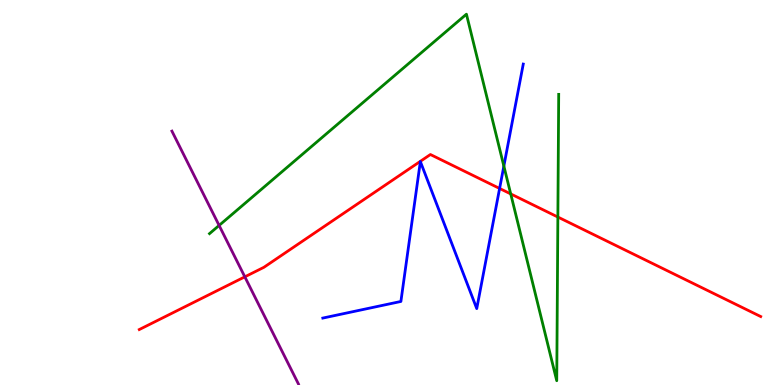[{'lines': ['blue', 'red'], 'intersections': [{'x': 6.45, 'y': 5.1}]}, {'lines': ['green', 'red'], 'intersections': [{'x': 6.59, 'y': 4.96}, {'x': 7.2, 'y': 4.36}]}, {'lines': ['purple', 'red'], 'intersections': [{'x': 3.16, 'y': 2.81}]}, {'lines': ['blue', 'green'], 'intersections': [{'x': 6.5, 'y': 5.69}]}, {'lines': ['blue', 'purple'], 'intersections': []}, {'lines': ['green', 'purple'], 'intersections': [{'x': 2.83, 'y': 4.14}]}]